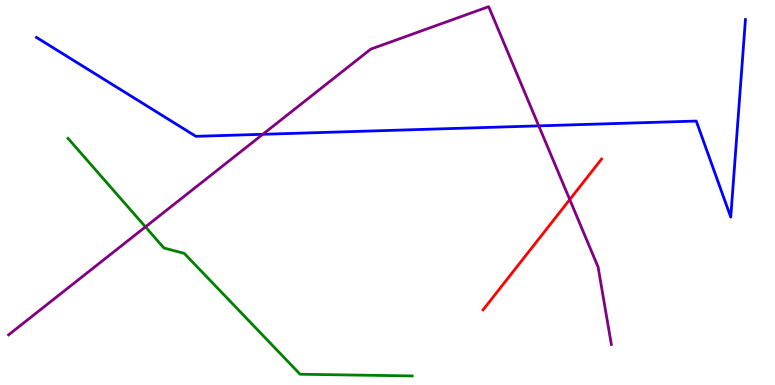[{'lines': ['blue', 'red'], 'intersections': []}, {'lines': ['green', 'red'], 'intersections': []}, {'lines': ['purple', 'red'], 'intersections': [{'x': 7.35, 'y': 4.82}]}, {'lines': ['blue', 'green'], 'intersections': []}, {'lines': ['blue', 'purple'], 'intersections': [{'x': 3.39, 'y': 6.51}, {'x': 6.95, 'y': 6.73}]}, {'lines': ['green', 'purple'], 'intersections': [{'x': 1.88, 'y': 4.11}]}]